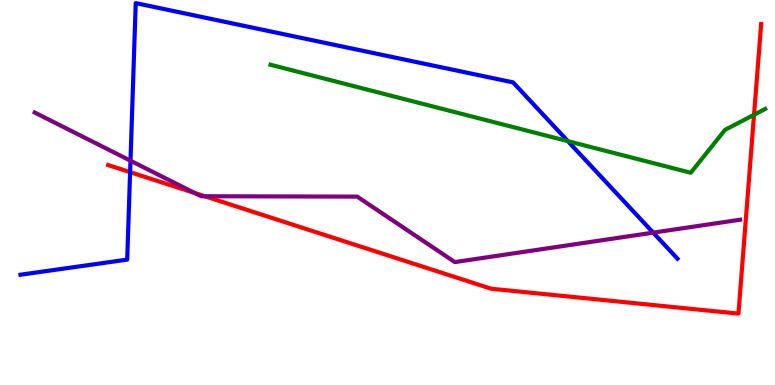[{'lines': ['blue', 'red'], 'intersections': [{'x': 1.68, 'y': 5.53}]}, {'lines': ['green', 'red'], 'intersections': [{'x': 9.73, 'y': 7.02}]}, {'lines': ['purple', 'red'], 'intersections': [{'x': 2.51, 'y': 4.99}, {'x': 2.64, 'y': 4.9}]}, {'lines': ['blue', 'green'], 'intersections': [{'x': 7.33, 'y': 6.33}]}, {'lines': ['blue', 'purple'], 'intersections': [{'x': 1.68, 'y': 5.83}, {'x': 8.43, 'y': 3.96}]}, {'lines': ['green', 'purple'], 'intersections': []}]